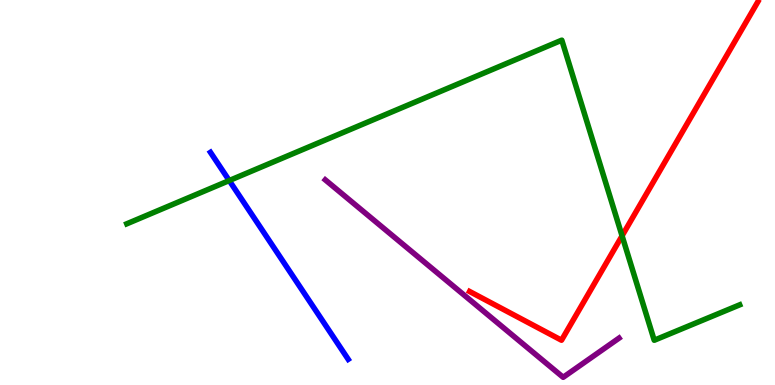[{'lines': ['blue', 'red'], 'intersections': []}, {'lines': ['green', 'red'], 'intersections': [{'x': 8.03, 'y': 3.87}]}, {'lines': ['purple', 'red'], 'intersections': []}, {'lines': ['blue', 'green'], 'intersections': [{'x': 2.96, 'y': 5.31}]}, {'lines': ['blue', 'purple'], 'intersections': []}, {'lines': ['green', 'purple'], 'intersections': []}]